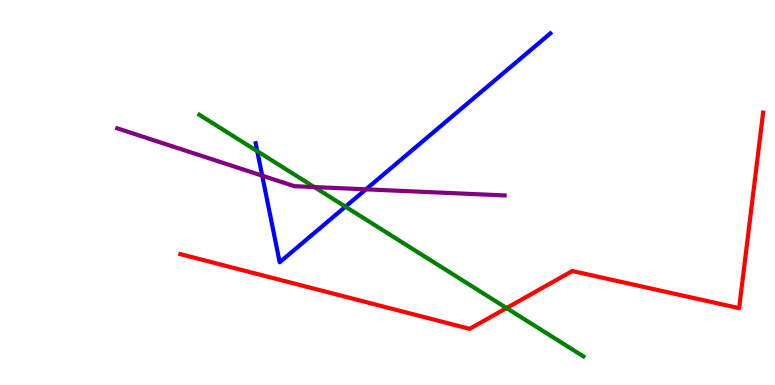[{'lines': ['blue', 'red'], 'intersections': []}, {'lines': ['green', 'red'], 'intersections': [{'x': 6.54, 'y': 2.0}]}, {'lines': ['purple', 'red'], 'intersections': []}, {'lines': ['blue', 'green'], 'intersections': [{'x': 3.32, 'y': 6.07}, {'x': 4.46, 'y': 4.63}]}, {'lines': ['blue', 'purple'], 'intersections': [{'x': 3.38, 'y': 5.44}, {'x': 4.72, 'y': 5.08}]}, {'lines': ['green', 'purple'], 'intersections': [{'x': 4.05, 'y': 5.14}]}]